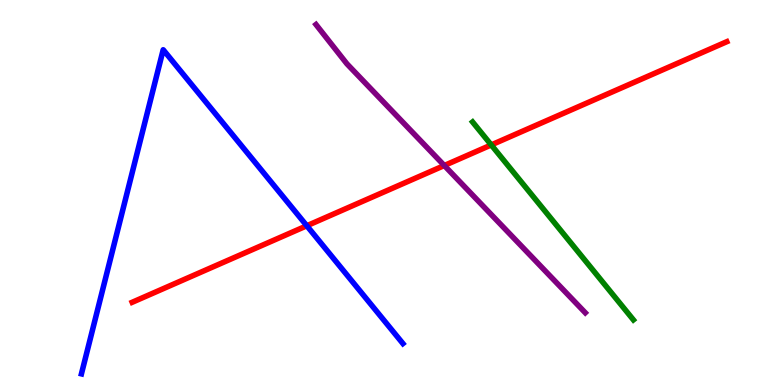[{'lines': ['blue', 'red'], 'intersections': [{'x': 3.96, 'y': 4.14}]}, {'lines': ['green', 'red'], 'intersections': [{'x': 6.34, 'y': 6.24}]}, {'lines': ['purple', 'red'], 'intersections': [{'x': 5.73, 'y': 5.7}]}, {'lines': ['blue', 'green'], 'intersections': []}, {'lines': ['blue', 'purple'], 'intersections': []}, {'lines': ['green', 'purple'], 'intersections': []}]